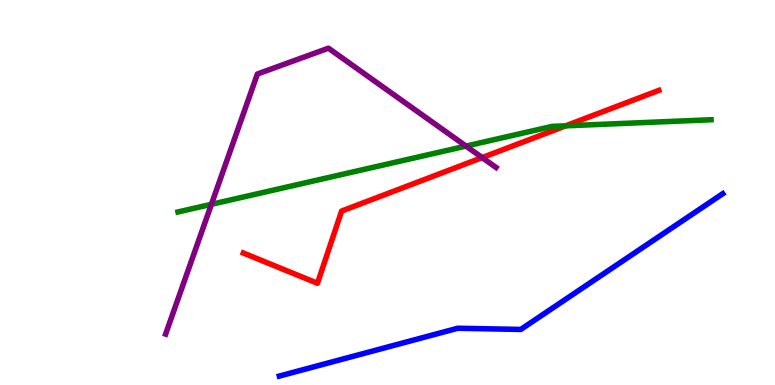[{'lines': ['blue', 'red'], 'intersections': []}, {'lines': ['green', 'red'], 'intersections': [{'x': 7.3, 'y': 6.73}]}, {'lines': ['purple', 'red'], 'intersections': [{'x': 6.22, 'y': 5.91}]}, {'lines': ['blue', 'green'], 'intersections': []}, {'lines': ['blue', 'purple'], 'intersections': []}, {'lines': ['green', 'purple'], 'intersections': [{'x': 2.73, 'y': 4.69}, {'x': 6.01, 'y': 6.21}]}]